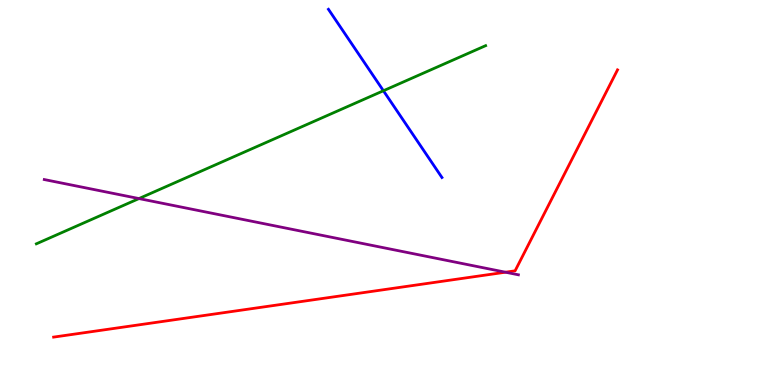[{'lines': ['blue', 'red'], 'intersections': []}, {'lines': ['green', 'red'], 'intersections': []}, {'lines': ['purple', 'red'], 'intersections': [{'x': 6.52, 'y': 2.93}]}, {'lines': ['blue', 'green'], 'intersections': [{'x': 4.95, 'y': 7.64}]}, {'lines': ['blue', 'purple'], 'intersections': []}, {'lines': ['green', 'purple'], 'intersections': [{'x': 1.79, 'y': 4.84}]}]